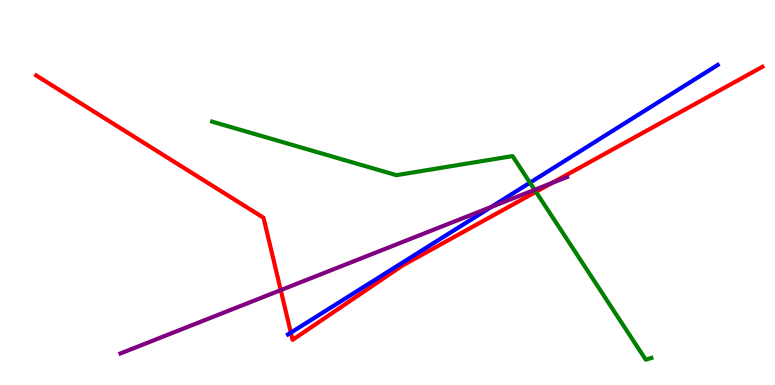[{'lines': ['blue', 'red'], 'intersections': [{'x': 3.75, 'y': 1.36}]}, {'lines': ['green', 'red'], 'intersections': [{'x': 6.92, 'y': 5.02}]}, {'lines': ['purple', 'red'], 'intersections': [{'x': 3.62, 'y': 2.46}, {'x': 7.12, 'y': 5.25}]}, {'lines': ['blue', 'green'], 'intersections': [{'x': 6.84, 'y': 5.25}]}, {'lines': ['blue', 'purple'], 'intersections': [{'x': 6.34, 'y': 4.63}]}, {'lines': ['green', 'purple'], 'intersections': [{'x': 6.9, 'y': 5.07}]}]